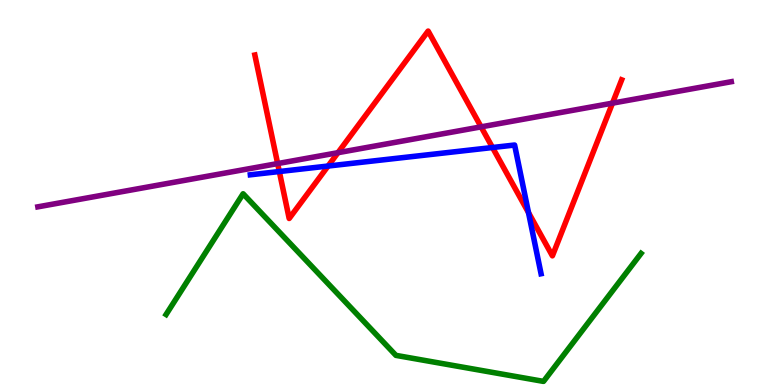[{'lines': ['blue', 'red'], 'intersections': [{'x': 3.6, 'y': 5.54}, {'x': 4.23, 'y': 5.69}, {'x': 6.36, 'y': 6.17}, {'x': 6.82, 'y': 4.48}]}, {'lines': ['green', 'red'], 'intersections': []}, {'lines': ['purple', 'red'], 'intersections': [{'x': 3.58, 'y': 5.75}, {'x': 4.36, 'y': 6.03}, {'x': 6.21, 'y': 6.7}, {'x': 7.9, 'y': 7.32}]}, {'lines': ['blue', 'green'], 'intersections': []}, {'lines': ['blue', 'purple'], 'intersections': []}, {'lines': ['green', 'purple'], 'intersections': []}]